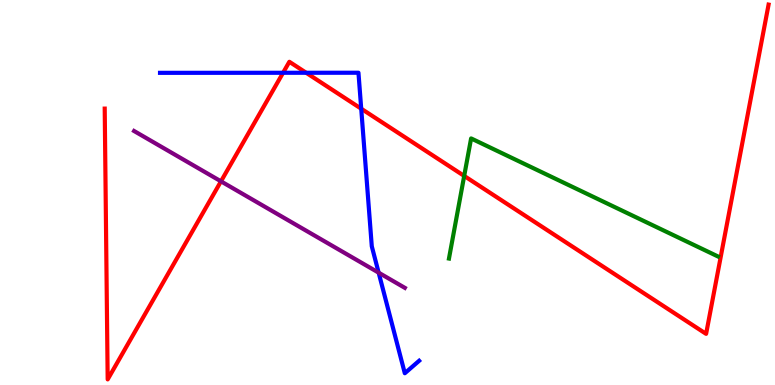[{'lines': ['blue', 'red'], 'intersections': [{'x': 3.65, 'y': 8.11}, {'x': 3.95, 'y': 8.11}, {'x': 4.66, 'y': 7.18}]}, {'lines': ['green', 'red'], 'intersections': [{'x': 5.99, 'y': 5.43}]}, {'lines': ['purple', 'red'], 'intersections': [{'x': 2.85, 'y': 5.29}]}, {'lines': ['blue', 'green'], 'intersections': []}, {'lines': ['blue', 'purple'], 'intersections': [{'x': 4.89, 'y': 2.92}]}, {'lines': ['green', 'purple'], 'intersections': []}]